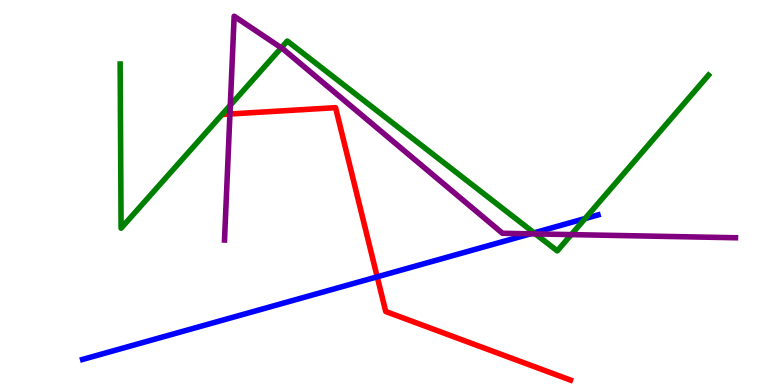[{'lines': ['blue', 'red'], 'intersections': [{'x': 4.87, 'y': 2.81}]}, {'lines': ['green', 'red'], 'intersections': []}, {'lines': ['purple', 'red'], 'intersections': [{'x': 2.97, 'y': 7.04}]}, {'lines': ['blue', 'green'], 'intersections': [{'x': 6.89, 'y': 3.95}, {'x': 7.55, 'y': 4.32}]}, {'lines': ['blue', 'purple'], 'intersections': [{'x': 6.85, 'y': 3.93}]}, {'lines': ['green', 'purple'], 'intersections': [{'x': 2.97, 'y': 7.27}, {'x': 3.63, 'y': 8.76}, {'x': 6.91, 'y': 3.92}, {'x': 7.37, 'y': 3.91}]}]